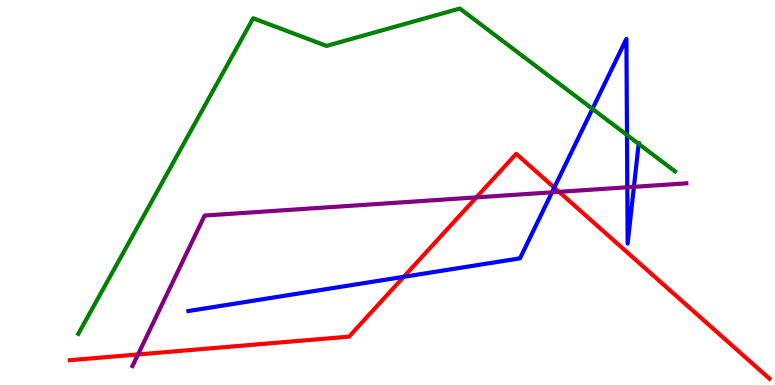[{'lines': ['blue', 'red'], 'intersections': [{'x': 5.21, 'y': 2.81}, {'x': 7.15, 'y': 5.13}]}, {'lines': ['green', 'red'], 'intersections': []}, {'lines': ['purple', 'red'], 'intersections': [{'x': 1.78, 'y': 0.794}, {'x': 6.15, 'y': 4.87}, {'x': 7.21, 'y': 5.02}]}, {'lines': ['blue', 'green'], 'intersections': [{'x': 7.64, 'y': 7.17}, {'x': 8.09, 'y': 6.49}, {'x': 8.24, 'y': 6.26}]}, {'lines': ['blue', 'purple'], 'intersections': [{'x': 7.12, 'y': 5.0}, {'x': 8.09, 'y': 5.14}, {'x': 8.18, 'y': 5.15}]}, {'lines': ['green', 'purple'], 'intersections': []}]